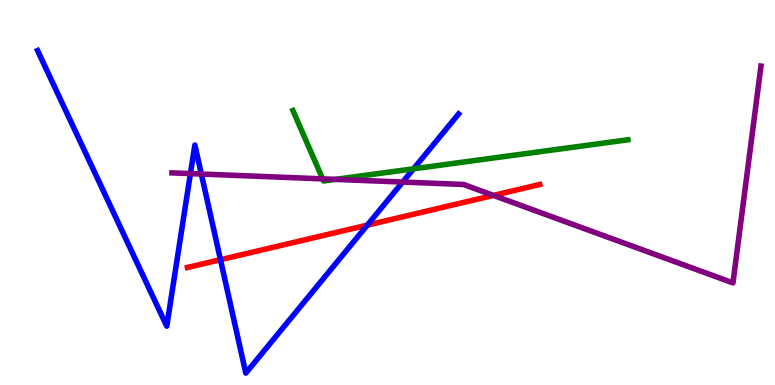[{'lines': ['blue', 'red'], 'intersections': [{'x': 2.84, 'y': 3.25}, {'x': 4.74, 'y': 4.15}]}, {'lines': ['green', 'red'], 'intersections': []}, {'lines': ['purple', 'red'], 'intersections': [{'x': 6.37, 'y': 4.92}]}, {'lines': ['blue', 'green'], 'intersections': [{'x': 5.34, 'y': 5.62}]}, {'lines': ['blue', 'purple'], 'intersections': [{'x': 2.46, 'y': 5.49}, {'x': 2.6, 'y': 5.48}, {'x': 5.2, 'y': 5.27}]}, {'lines': ['green', 'purple'], 'intersections': [{'x': 4.16, 'y': 5.35}, {'x': 4.33, 'y': 5.34}]}]